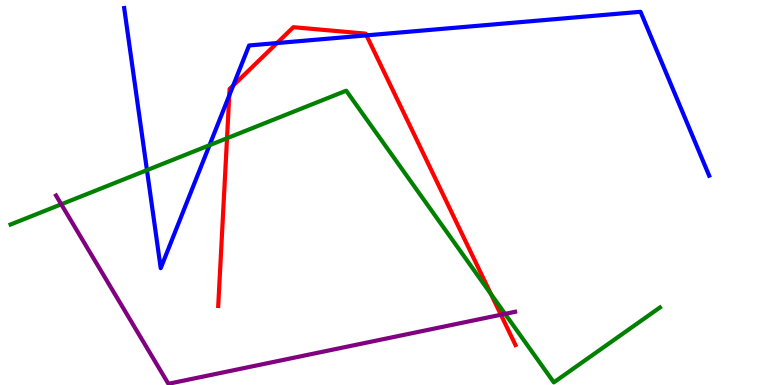[{'lines': ['blue', 'red'], 'intersections': [{'x': 2.96, 'y': 7.52}, {'x': 3.01, 'y': 7.78}, {'x': 3.57, 'y': 8.88}, {'x': 4.73, 'y': 9.08}]}, {'lines': ['green', 'red'], 'intersections': [{'x': 2.93, 'y': 6.41}, {'x': 6.33, 'y': 2.36}]}, {'lines': ['purple', 'red'], 'intersections': [{'x': 6.46, 'y': 1.82}]}, {'lines': ['blue', 'green'], 'intersections': [{'x': 1.9, 'y': 5.58}, {'x': 2.7, 'y': 6.23}]}, {'lines': ['blue', 'purple'], 'intersections': []}, {'lines': ['green', 'purple'], 'intersections': [{'x': 0.791, 'y': 4.69}, {'x': 6.52, 'y': 1.85}]}]